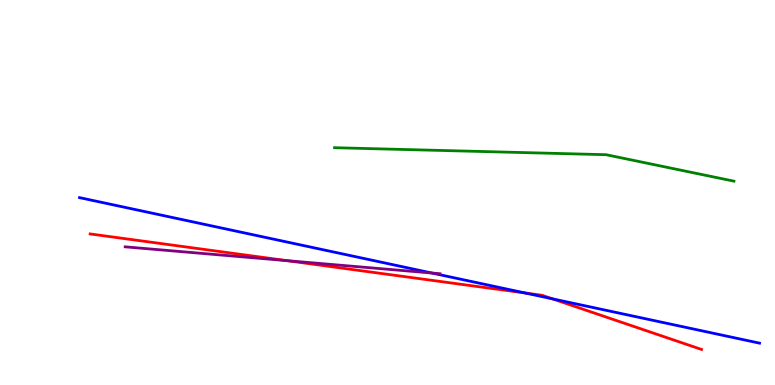[{'lines': ['blue', 'red'], 'intersections': [{'x': 6.78, 'y': 2.39}, {'x': 7.13, 'y': 2.24}]}, {'lines': ['green', 'red'], 'intersections': []}, {'lines': ['purple', 'red'], 'intersections': [{'x': 3.7, 'y': 3.23}]}, {'lines': ['blue', 'green'], 'intersections': []}, {'lines': ['blue', 'purple'], 'intersections': [{'x': 5.57, 'y': 2.91}]}, {'lines': ['green', 'purple'], 'intersections': []}]